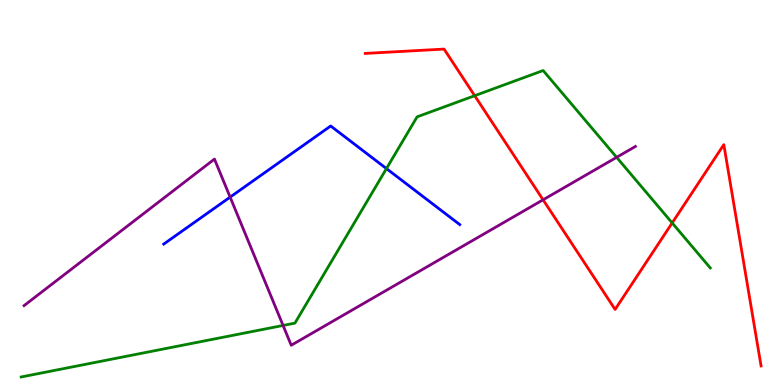[{'lines': ['blue', 'red'], 'intersections': []}, {'lines': ['green', 'red'], 'intersections': [{'x': 6.12, 'y': 7.51}, {'x': 8.67, 'y': 4.21}]}, {'lines': ['purple', 'red'], 'intersections': [{'x': 7.01, 'y': 4.81}]}, {'lines': ['blue', 'green'], 'intersections': [{'x': 4.99, 'y': 5.62}]}, {'lines': ['blue', 'purple'], 'intersections': [{'x': 2.97, 'y': 4.88}]}, {'lines': ['green', 'purple'], 'intersections': [{'x': 3.65, 'y': 1.55}, {'x': 7.96, 'y': 5.91}]}]